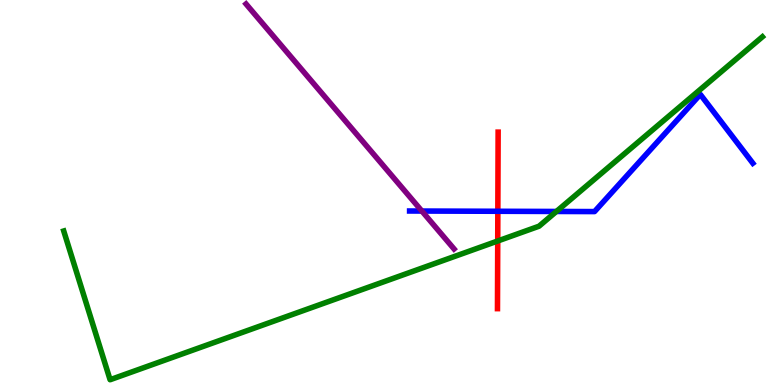[{'lines': ['blue', 'red'], 'intersections': [{'x': 6.42, 'y': 4.51}]}, {'lines': ['green', 'red'], 'intersections': [{'x': 6.42, 'y': 3.74}]}, {'lines': ['purple', 'red'], 'intersections': []}, {'lines': ['blue', 'green'], 'intersections': [{'x': 7.18, 'y': 4.51}]}, {'lines': ['blue', 'purple'], 'intersections': [{'x': 5.44, 'y': 4.52}]}, {'lines': ['green', 'purple'], 'intersections': []}]